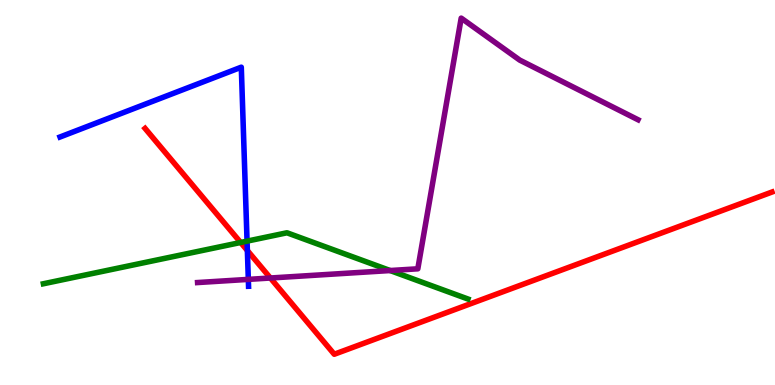[{'lines': ['blue', 'red'], 'intersections': [{'x': 3.19, 'y': 3.49}]}, {'lines': ['green', 'red'], 'intersections': [{'x': 3.1, 'y': 3.7}]}, {'lines': ['purple', 'red'], 'intersections': [{'x': 3.49, 'y': 2.78}]}, {'lines': ['blue', 'green'], 'intersections': [{'x': 3.19, 'y': 3.74}]}, {'lines': ['blue', 'purple'], 'intersections': [{'x': 3.2, 'y': 2.74}]}, {'lines': ['green', 'purple'], 'intersections': [{'x': 5.03, 'y': 2.97}]}]